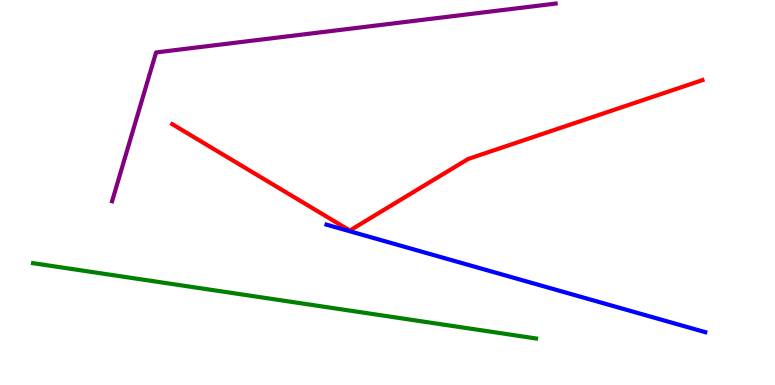[{'lines': ['blue', 'red'], 'intersections': []}, {'lines': ['green', 'red'], 'intersections': []}, {'lines': ['purple', 'red'], 'intersections': []}, {'lines': ['blue', 'green'], 'intersections': []}, {'lines': ['blue', 'purple'], 'intersections': []}, {'lines': ['green', 'purple'], 'intersections': []}]